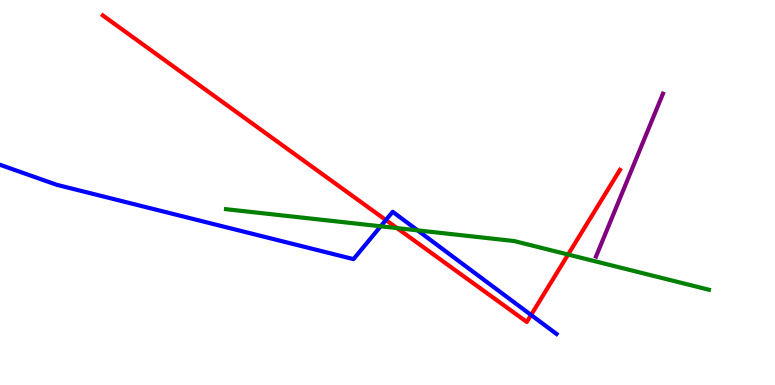[{'lines': ['blue', 'red'], 'intersections': [{'x': 4.98, 'y': 4.28}, {'x': 6.85, 'y': 1.82}]}, {'lines': ['green', 'red'], 'intersections': [{'x': 5.12, 'y': 4.08}, {'x': 7.33, 'y': 3.39}]}, {'lines': ['purple', 'red'], 'intersections': []}, {'lines': ['blue', 'green'], 'intersections': [{'x': 4.91, 'y': 4.12}, {'x': 5.39, 'y': 4.02}]}, {'lines': ['blue', 'purple'], 'intersections': []}, {'lines': ['green', 'purple'], 'intersections': []}]